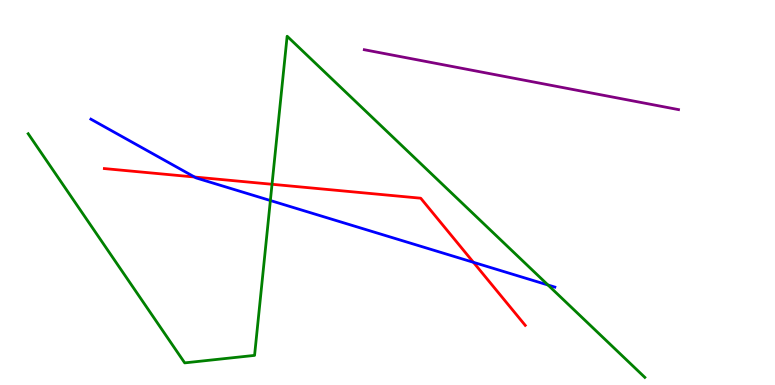[{'lines': ['blue', 'red'], 'intersections': [{'x': 2.51, 'y': 5.4}, {'x': 6.11, 'y': 3.19}]}, {'lines': ['green', 'red'], 'intersections': [{'x': 3.51, 'y': 5.21}]}, {'lines': ['purple', 'red'], 'intersections': []}, {'lines': ['blue', 'green'], 'intersections': [{'x': 3.49, 'y': 4.79}, {'x': 7.07, 'y': 2.6}]}, {'lines': ['blue', 'purple'], 'intersections': []}, {'lines': ['green', 'purple'], 'intersections': []}]